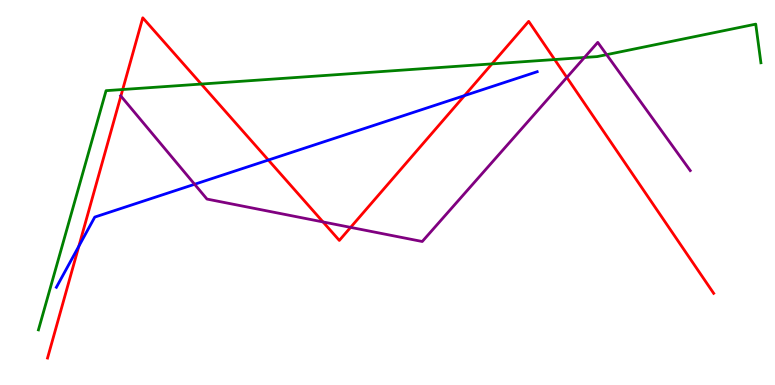[{'lines': ['blue', 'red'], 'intersections': [{'x': 1.02, 'y': 3.6}, {'x': 3.46, 'y': 5.84}, {'x': 5.99, 'y': 7.52}]}, {'lines': ['green', 'red'], 'intersections': [{'x': 1.58, 'y': 7.68}, {'x': 2.6, 'y': 7.82}, {'x': 6.35, 'y': 8.34}, {'x': 7.16, 'y': 8.45}]}, {'lines': ['purple', 'red'], 'intersections': [{'x': 1.56, 'y': 7.51}, {'x': 4.17, 'y': 4.24}, {'x': 4.52, 'y': 4.09}, {'x': 7.31, 'y': 7.99}]}, {'lines': ['blue', 'green'], 'intersections': []}, {'lines': ['blue', 'purple'], 'intersections': [{'x': 2.51, 'y': 5.21}]}, {'lines': ['green', 'purple'], 'intersections': [{'x': 7.54, 'y': 8.51}, {'x': 7.83, 'y': 8.58}]}]